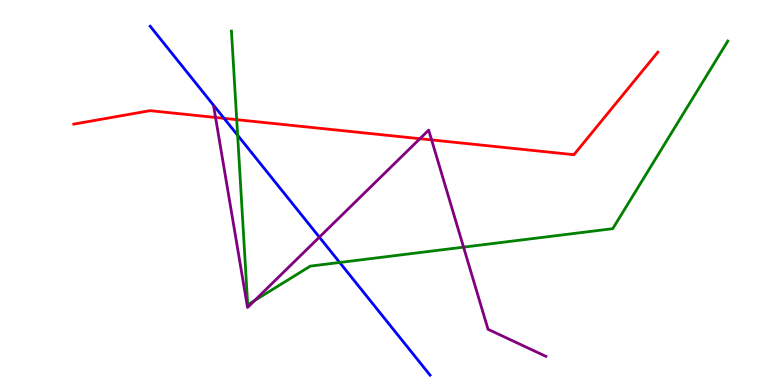[{'lines': ['blue', 'red'], 'intersections': [{'x': 2.89, 'y': 6.93}]}, {'lines': ['green', 'red'], 'intersections': [{'x': 3.05, 'y': 6.89}]}, {'lines': ['purple', 'red'], 'intersections': [{'x': 2.78, 'y': 6.95}, {'x': 5.42, 'y': 6.4}, {'x': 5.57, 'y': 6.37}]}, {'lines': ['blue', 'green'], 'intersections': [{'x': 3.07, 'y': 6.49}, {'x': 4.38, 'y': 3.18}]}, {'lines': ['blue', 'purple'], 'intersections': [{'x': 4.12, 'y': 3.84}]}, {'lines': ['green', 'purple'], 'intersections': [{'x': 3.29, 'y': 2.2}, {'x': 5.98, 'y': 3.58}]}]